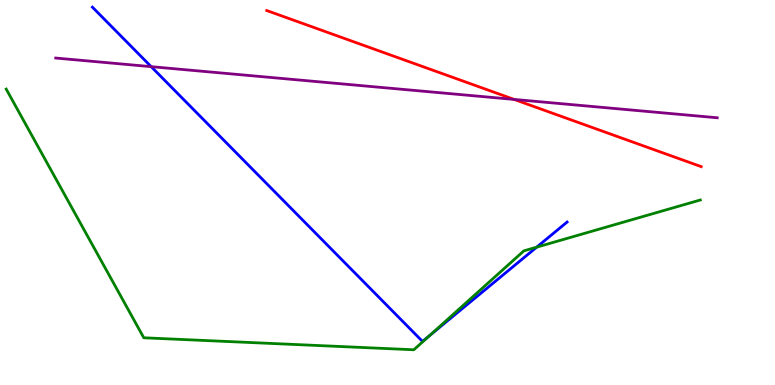[{'lines': ['blue', 'red'], 'intersections': []}, {'lines': ['green', 'red'], 'intersections': []}, {'lines': ['purple', 'red'], 'intersections': [{'x': 6.63, 'y': 7.42}]}, {'lines': ['blue', 'green'], 'intersections': [{'x': 5.54, 'y': 1.28}, {'x': 6.93, 'y': 3.58}]}, {'lines': ['blue', 'purple'], 'intersections': [{'x': 1.95, 'y': 8.27}]}, {'lines': ['green', 'purple'], 'intersections': []}]